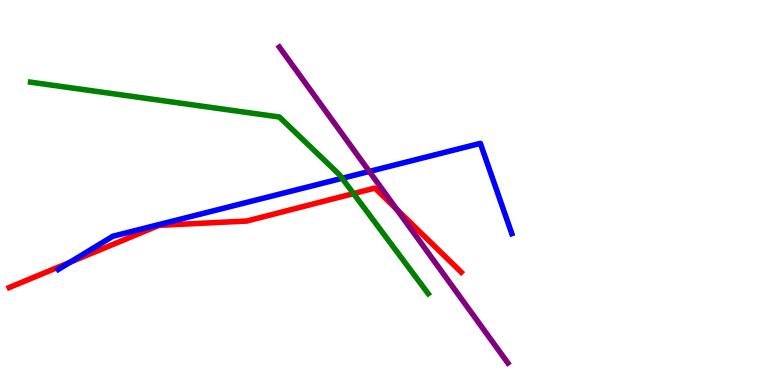[{'lines': ['blue', 'red'], 'intersections': [{'x': 0.905, 'y': 3.19}]}, {'lines': ['green', 'red'], 'intersections': [{'x': 4.56, 'y': 4.97}]}, {'lines': ['purple', 'red'], 'intersections': [{'x': 5.12, 'y': 4.56}]}, {'lines': ['blue', 'green'], 'intersections': [{'x': 4.41, 'y': 5.37}]}, {'lines': ['blue', 'purple'], 'intersections': [{'x': 4.77, 'y': 5.55}]}, {'lines': ['green', 'purple'], 'intersections': []}]